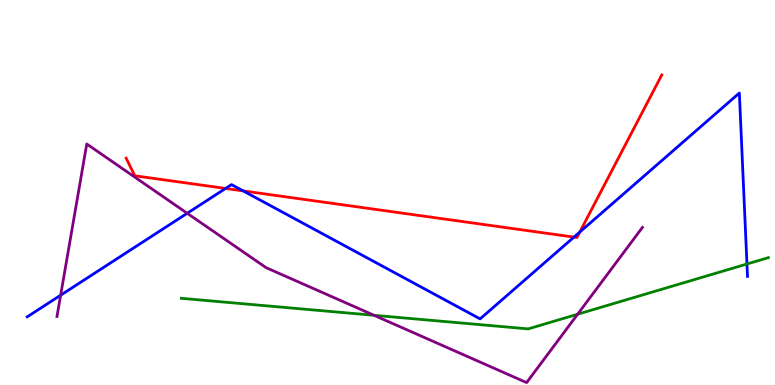[{'lines': ['blue', 'red'], 'intersections': [{'x': 2.91, 'y': 5.11}, {'x': 3.14, 'y': 5.04}, {'x': 7.41, 'y': 3.84}, {'x': 7.48, 'y': 3.97}]}, {'lines': ['green', 'red'], 'intersections': []}, {'lines': ['purple', 'red'], 'intersections': []}, {'lines': ['blue', 'green'], 'intersections': [{'x': 9.64, 'y': 3.14}]}, {'lines': ['blue', 'purple'], 'intersections': [{'x': 0.782, 'y': 2.33}, {'x': 2.42, 'y': 4.46}]}, {'lines': ['green', 'purple'], 'intersections': [{'x': 4.83, 'y': 1.81}, {'x': 7.45, 'y': 1.84}]}]